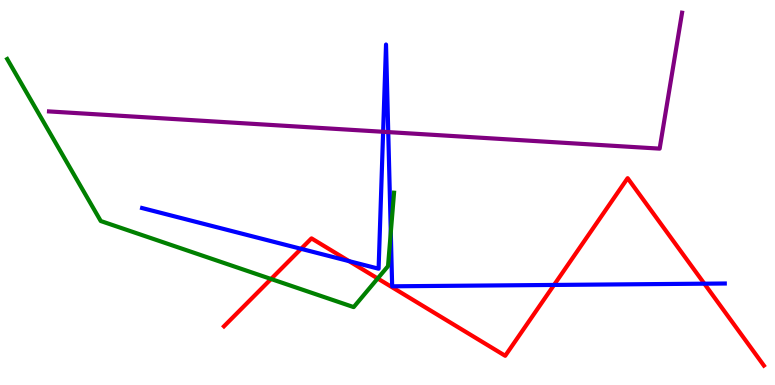[{'lines': ['blue', 'red'], 'intersections': [{'x': 3.88, 'y': 3.54}, {'x': 4.5, 'y': 3.22}, {'x': 7.15, 'y': 2.6}, {'x': 9.09, 'y': 2.63}]}, {'lines': ['green', 'red'], 'intersections': [{'x': 3.5, 'y': 2.75}, {'x': 4.87, 'y': 2.77}]}, {'lines': ['purple', 'red'], 'intersections': []}, {'lines': ['blue', 'green'], 'intersections': [{'x': 5.04, 'y': 3.96}]}, {'lines': ['blue', 'purple'], 'intersections': [{'x': 4.94, 'y': 6.58}, {'x': 5.01, 'y': 6.57}]}, {'lines': ['green', 'purple'], 'intersections': []}]